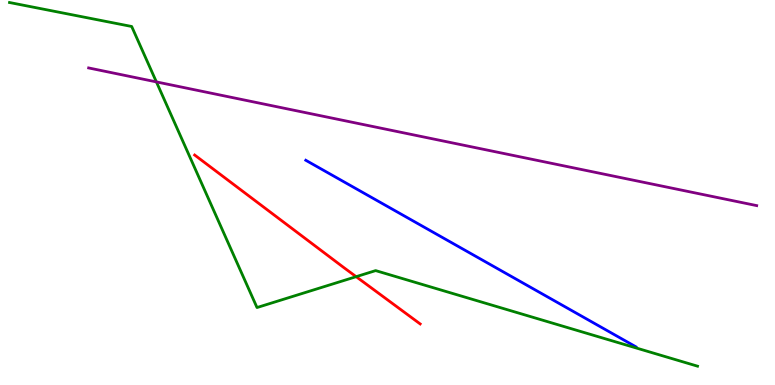[{'lines': ['blue', 'red'], 'intersections': []}, {'lines': ['green', 'red'], 'intersections': [{'x': 4.6, 'y': 2.81}]}, {'lines': ['purple', 'red'], 'intersections': []}, {'lines': ['blue', 'green'], 'intersections': []}, {'lines': ['blue', 'purple'], 'intersections': []}, {'lines': ['green', 'purple'], 'intersections': [{'x': 2.02, 'y': 7.87}]}]